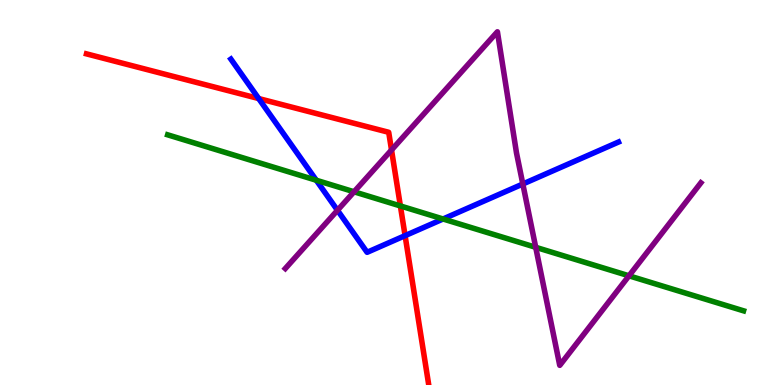[{'lines': ['blue', 'red'], 'intersections': [{'x': 3.34, 'y': 7.44}, {'x': 5.23, 'y': 3.88}]}, {'lines': ['green', 'red'], 'intersections': [{'x': 5.17, 'y': 4.65}]}, {'lines': ['purple', 'red'], 'intersections': [{'x': 5.05, 'y': 6.1}]}, {'lines': ['blue', 'green'], 'intersections': [{'x': 4.08, 'y': 5.32}, {'x': 5.72, 'y': 4.31}]}, {'lines': ['blue', 'purple'], 'intersections': [{'x': 4.35, 'y': 4.54}, {'x': 6.75, 'y': 5.22}]}, {'lines': ['green', 'purple'], 'intersections': [{'x': 4.57, 'y': 5.02}, {'x': 6.91, 'y': 3.58}, {'x': 8.12, 'y': 2.84}]}]